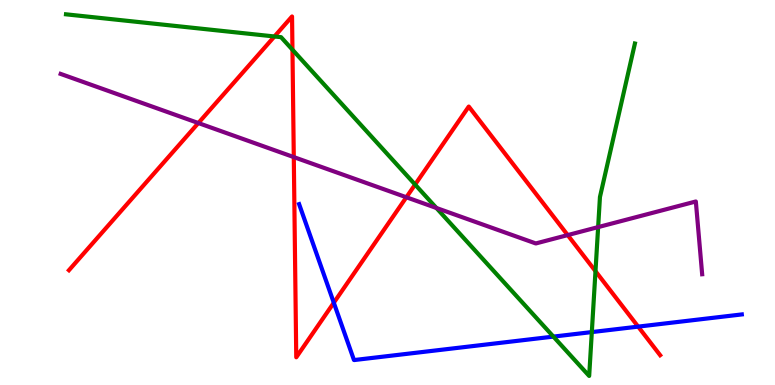[{'lines': ['blue', 'red'], 'intersections': [{'x': 4.31, 'y': 2.14}, {'x': 8.23, 'y': 1.52}]}, {'lines': ['green', 'red'], 'intersections': [{'x': 3.54, 'y': 9.05}, {'x': 3.77, 'y': 8.71}, {'x': 5.36, 'y': 5.21}, {'x': 7.68, 'y': 2.96}]}, {'lines': ['purple', 'red'], 'intersections': [{'x': 2.56, 'y': 6.8}, {'x': 3.79, 'y': 5.92}, {'x': 5.24, 'y': 4.88}, {'x': 7.33, 'y': 3.89}]}, {'lines': ['blue', 'green'], 'intersections': [{'x': 7.14, 'y': 1.26}, {'x': 7.64, 'y': 1.37}]}, {'lines': ['blue', 'purple'], 'intersections': []}, {'lines': ['green', 'purple'], 'intersections': [{'x': 5.63, 'y': 4.6}, {'x': 7.72, 'y': 4.1}]}]